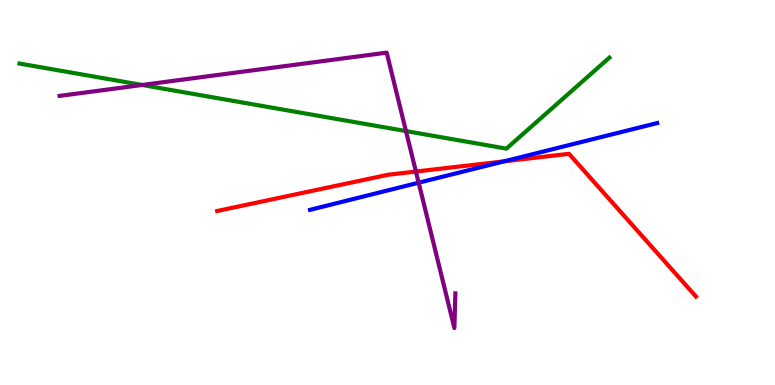[{'lines': ['blue', 'red'], 'intersections': [{'x': 6.51, 'y': 5.81}]}, {'lines': ['green', 'red'], 'intersections': []}, {'lines': ['purple', 'red'], 'intersections': [{'x': 5.37, 'y': 5.54}]}, {'lines': ['blue', 'green'], 'intersections': []}, {'lines': ['blue', 'purple'], 'intersections': [{'x': 5.4, 'y': 5.25}]}, {'lines': ['green', 'purple'], 'intersections': [{'x': 1.83, 'y': 7.79}, {'x': 5.24, 'y': 6.6}]}]